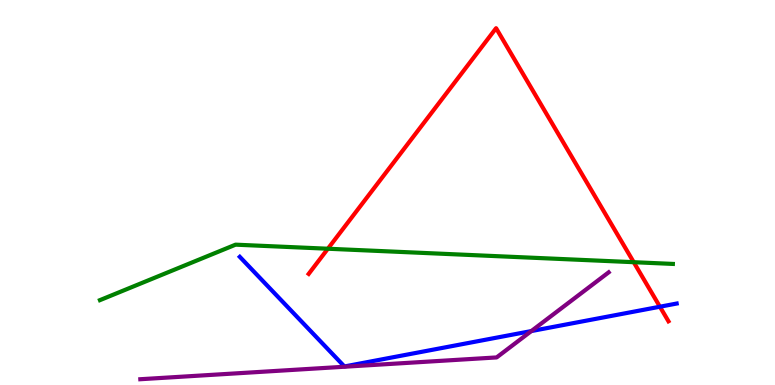[{'lines': ['blue', 'red'], 'intersections': [{'x': 8.51, 'y': 2.03}]}, {'lines': ['green', 'red'], 'intersections': [{'x': 4.23, 'y': 3.54}, {'x': 8.18, 'y': 3.19}]}, {'lines': ['purple', 'red'], 'intersections': []}, {'lines': ['blue', 'green'], 'intersections': []}, {'lines': ['blue', 'purple'], 'intersections': [{'x': 6.86, 'y': 1.4}]}, {'lines': ['green', 'purple'], 'intersections': []}]